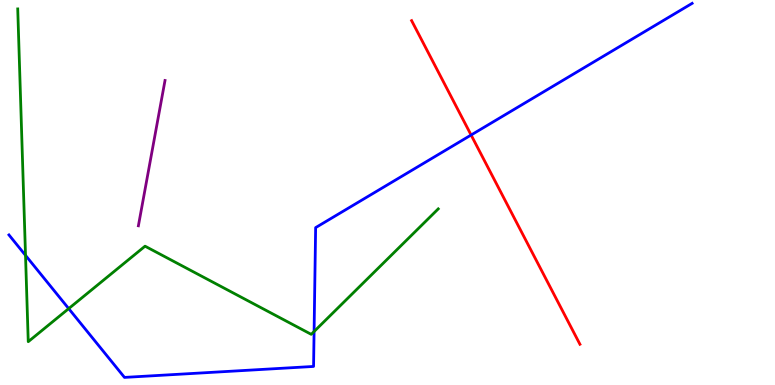[{'lines': ['blue', 'red'], 'intersections': [{'x': 6.08, 'y': 6.49}]}, {'lines': ['green', 'red'], 'intersections': []}, {'lines': ['purple', 'red'], 'intersections': []}, {'lines': ['blue', 'green'], 'intersections': [{'x': 0.329, 'y': 3.37}, {'x': 0.886, 'y': 1.98}, {'x': 4.05, 'y': 1.39}]}, {'lines': ['blue', 'purple'], 'intersections': []}, {'lines': ['green', 'purple'], 'intersections': []}]